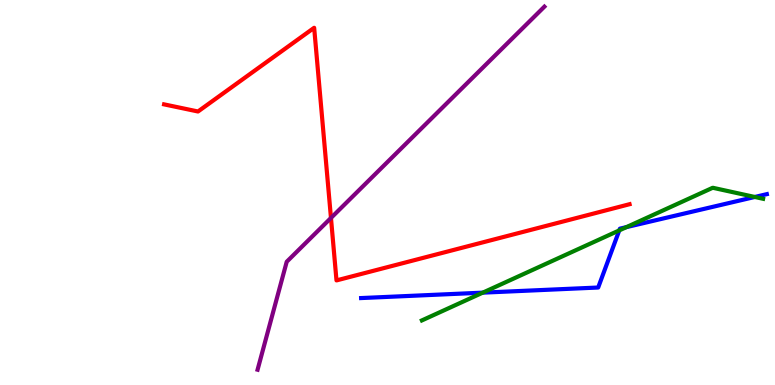[{'lines': ['blue', 'red'], 'intersections': []}, {'lines': ['green', 'red'], 'intersections': []}, {'lines': ['purple', 'red'], 'intersections': [{'x': 4.27, 'y': 4.34}]}, {'lines': ['blue', 'green'], 'intersections': [{'x': 6.23, 'y': 2.4}, {'x': 7.99, 'y': 4.02}, {'x': 8.08, 'y': 4.1}, {'x': 9.74, 'y': 4.88}]}, {'lines': ['blue', 'purple'], 'intersections': []}, {'lines': ['green', 'purple'], 'intersections': []}]